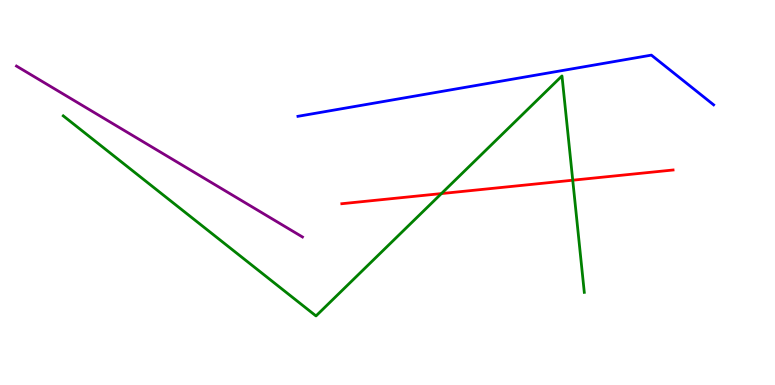[{'lines': ['blue', 'red'], 'intersections': []}, {'lines': ['green', 'red'], 'intersections': [{'x': 5.7, 'y': 4.97}, {'x': 7.39, 'y': 5.32}]}, {'lines': ['purple', 'red'], 'intersections': []}, {'lines': ['blue', 'green'], 'intersections': []}, {'lines': ['blue', 'purple'], 'intersections': []}, {'lines': ['green', 'purple'], 'intersections': []}]